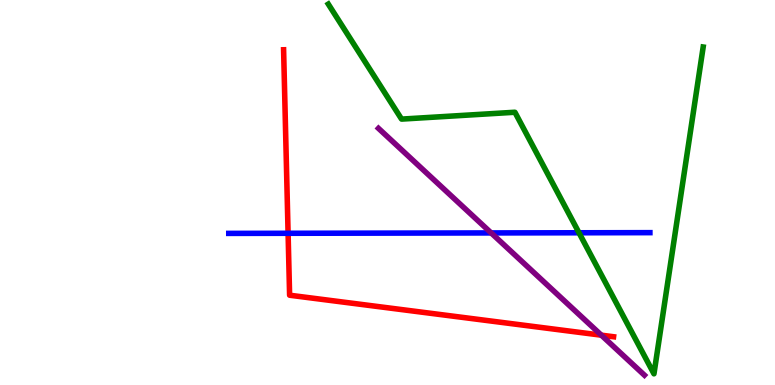[{'lines': ['blue', 'red'], 'intersections': [{'x': 3.72, 'y': 3.94}]}, {'lines': ['green', 'red'], 'intersections': []}, {'lines': ['purple', 'red'], 'intersections': [{'x': 7.76, 'y': 1.29}]}, {'lines': ['blue', 'green'], 'intersections': [{'x': 7.47, 'y': 3.95}]}, {'lines': ['blue', 'purple'], 'intersections': [{'x': 6.34, 'y': 3.95}]}, {'lines': ['green', 'purple'], 'intersections': []}]